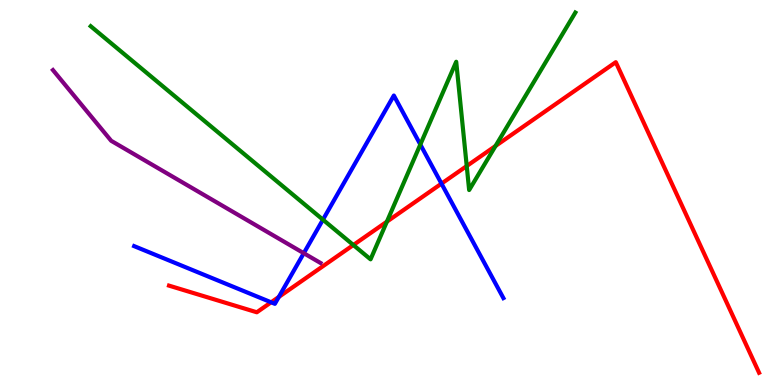[{'lines': ['blue', 'red'], 'intersections': [{'x': 3.5, 'y': 2.15}, {'x': 3.6, 'y': 2.29}, {'x': 5.7, 'y': 5.23}]}, {'lines': ['green', 'red'], 'intersections': [{'x': 4.56, 'y': 3.64}, {'x': 4.99, 'y': 4.24}, {'x': 6.02, 'y': 5.69}, {'x': 6.39, 'y': 6.21}]}, {'lines': ['purple', 'red'], 'intersections': []}, {'lines': ['blue', 'green'], 'intersections': [{'x': 4.17, 'y': 4.29}, {'x': 5.42, 'y': 6.25}]}, {'lines': ['blue', 'purple'], 'intersections': [{'x': 3.92, 'y': 3.42}]}, {'lines': ['green', 'purple'], 'intersections': []}]